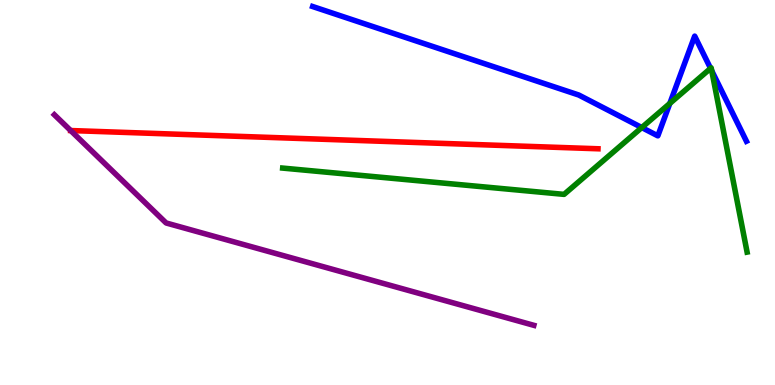[{'lines': ['blue', 'red'], 'intersections': []}, {'lines': ['green', 'red'], 'intersections': []}, {'lines': ['purple', 'red'], 'intersections': [{'x': 0.912, 'y': 6.61}]}, {'lines': ['blue', 'green'], 'intersections': [{'x': 8.28, 'y': 6.69}, {'x': 8.64, 'y': 7.31}, {'x': 9.17, 'y': 8.22}, {'x': 9.18, 'y': 8.16}]}, {'lines': ['blue', 'purple'], 'intersections': []}, {'lines': ['green', 'purple'], 'intersections': []}]